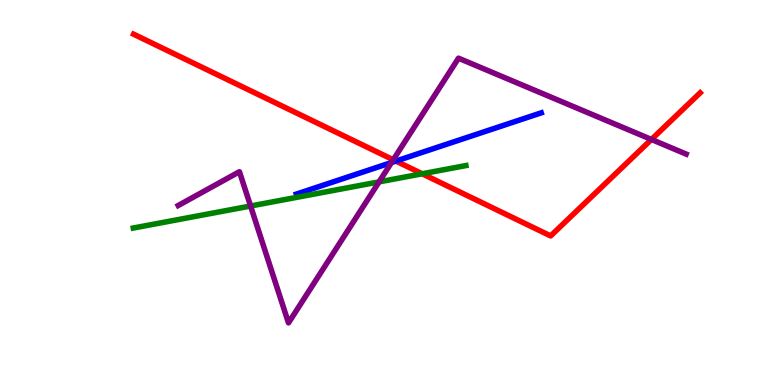[{'lines': ['blue', 'red'], 'intersections': [{'x': 5.11, 'y': 5.82}]}, {'lines': ['green', 'red'], 'intersections': [{'x': 5.45, 'y': 5.49}]}, {'lines': ['purple', 'red'], 'intersections': [{'x': 5.07, 'y': 5.85}, {'x': 8.41, 'y': 6.38}]}, {'lines': ['blue', 'green'], 'intersections': []}, {'lines': ['blue', 'purple'], 'intersections': [{'x': 5.05, 'y': 5.78}]}, {'lines': ['green', 'purple'], 'intersections': [{'x': 3.23, 'y': 4.65}, {'x': 4.89, 'y': 5.28}]}]